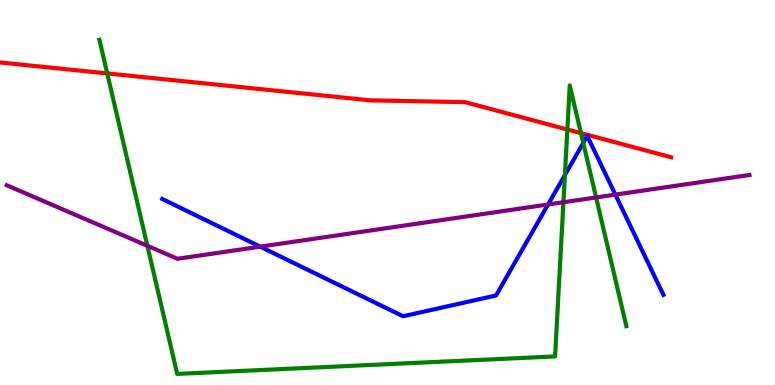[{'lines': ['blue', 'red'], 'intersections': []}, {'lines': ['green', 'red'], 'intersections': [{'x': 1.38, 'y': 8.09}, {'x': 7.32, 'y': 6.64}, {'x': 7.5, 'y': 6.54}]}, {'lines': ['purple', 'red'], 'intersections': []}, {'lines': ['blue', 'green'], 'intersections': [{'x': 7.29, 'y': 5.45}, {'x': 7.53, 'y': 6.29}]}, {'lines': ['blue', 'purple'], 'intersections': [{'x': 3.36, 'y': 3.59}, {'x': 7.07, 'y': 4.69}, {'x': 7.94, 'y': 4.94}]}, {'lines': ['green', 'purple'], 'intersections': [{'x': 1.9, 'y': 3.61}, {'x': 7.27, 'y': 4.75}, {'x': 7.69, 'y': 4.87}]}]